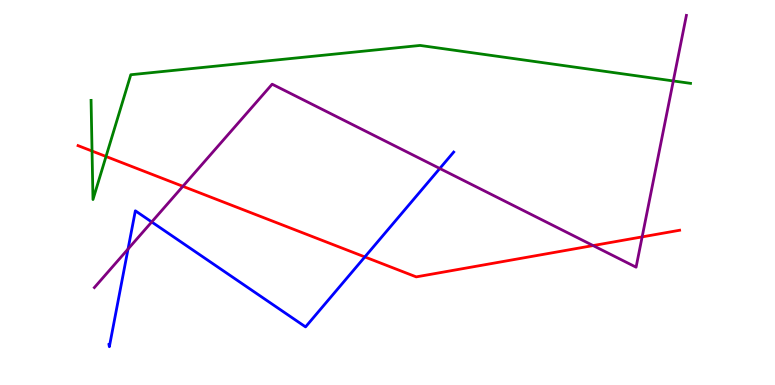[{'lines': ['blue', 'red'], 'intersections': [{'x': 4.71, 'y': 3.33}]}, {'lines': ['green', 'red'], 'intersections': [{'x': 1.19, 'y': 6.08}, {'x': 1.37, 'y': 5.94}]}, {'lines': ['purple', 'red'], 'intersections': [{'x': 2.36, 'y': 5.16}, {'x': 7.65, 'y': 3.62}, {'x': 8.29, 'y': 3.85}]}, {'lines': ['blue', 'green'], 'intersections': []}, {'lines': ['blue', 'purple'], 'intersections': [{'x': 1.65, 'y': 3.53}, {'x': 1.96, 'y': 4.23}, {'x': 5.67, 'y': 5.62}]}, {'lines': ['green', 'purple'], 'intersections': [{'x': 8.69, 'y': 7.9}]}]